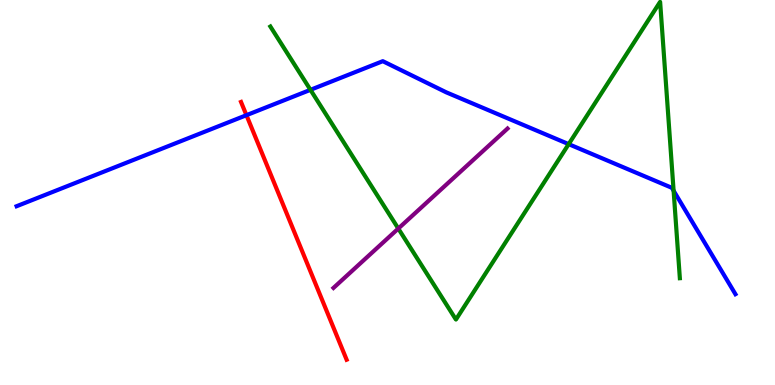[{'lines': ['blue', 'red'], 'intersections': [{'x': 3.18, 'y': 7.01}]}, {'lines': ['green', 'red'], 'intersections': []}, {'lines': ['purple', 'red'], 'intersections': []}, {'lines': ['blue', 'green'], 'intersections': [{'x': 4.01, 'y': 7.67}, {'x': 7.34, 'y': 6.26}, {'x': 8.69, 'y': 5.05}]}, {'lines': ['blue', 'purple'], 'intersections': []}, {'lines': ['green', 'purple'], 'intersections': [{'x': 5.14, 'y': 4.06}]}]